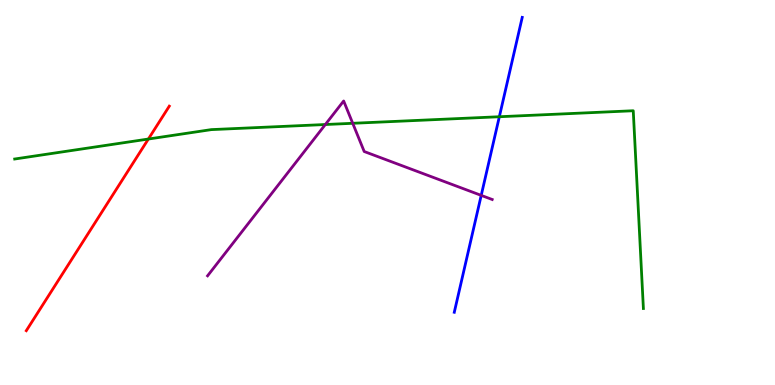[{'lines': ['blue', 'red'], 'intersections': []}, {'lines': ['green', 'red'], 'intersections': [{'x': 1.91, 'y': 6.39}]}, {'lines': ['purple', 'red'], 'intersections': []}, {'lines': ['blue', 'green'], 'intersections': [{'x': 6.44, 'y': 6.97}]}, {'lines': ['blue', 'purple'], 'intersections': [{'x': 6.21, 'y': 4.93}]}, {'lines': ['green', 'purple'], 'intersections': [{'x': 4.2, 'y': 6.77}, {'x': 4.55, 'y': 6.8}]}]